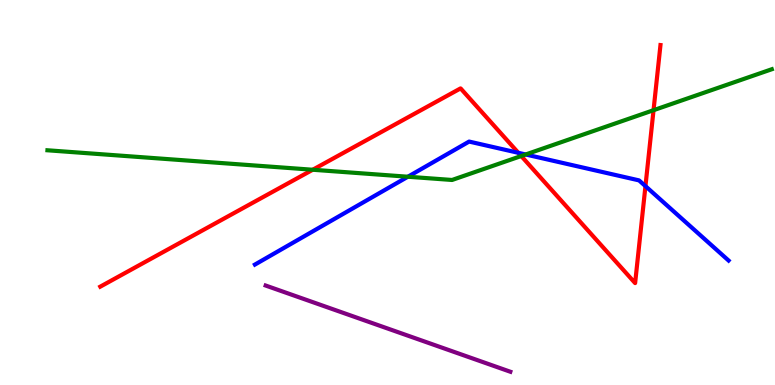[{'lines': ['blue', 'red'], 'intersections': [{'x': 6.69, 'y': 6.03}, {'x': 8.33, 'y': 5.17}]}, {'lines': ['green', 'red'], 'intersections': [{'x': 4.04, 'y': 5.59}, {'x': 6.73, 'y': 5.95}, {'x': 8.43, 'y': 7.14}]}, {'lines': ['purple', 'red'], 'intersections': []}, {'lines': ['blue', 'green'], 'intersections': [{'x': 5.26, 'y': 5.41}, {'x': 6.78, 'y': 5.99}]}, {'lines': ['blue', 'purple'], 'intersections': []}, {'lines': ['green', 'purple'], 'intersections': []}]